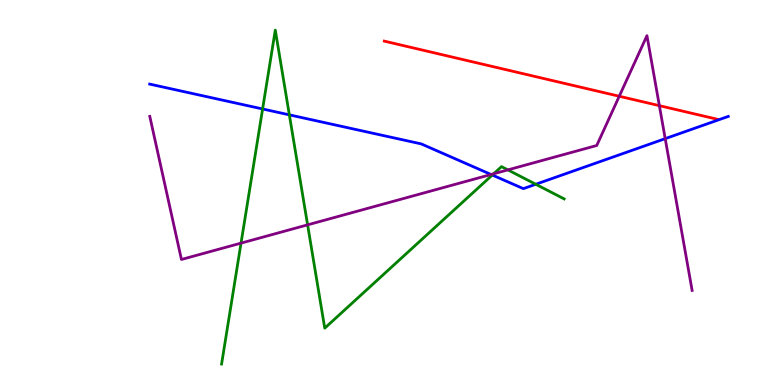[{'lines': ['blue', 'red'], 'intersections': []}, {'lines': ['green', 'red'], 'intersections': []}, {'lines': ['purple', 'red'], 'intersections': [{'x': 7.99, 'y': 7.5}, {'x': 8.51, 'y': 7.26}]}, {'lines': ['blue', 'green'], 'intersections': [{'x': 3.39, 'y': 7.17}, {'x': 3.73, 'y': 7.02}, {'x': 6.35, 'y': 5.45}, {'x': 6.91, 'y': 5.21}]}, {'lines': ['blue', 'purple'], 'intersections': [{'x': 6.34, 'y': 5.47}, {'x': 8.58, 'y': 6.4}]}, {'lines': ['green', 'purple'], 'intersections': [{'x': 3.11, 'y': 3.69}, {'x': 3.97, 'y': 4.16}, {'x': 6.37, 'y': 5.49}, {'x': 6.55, 'y': 5.59}]}]